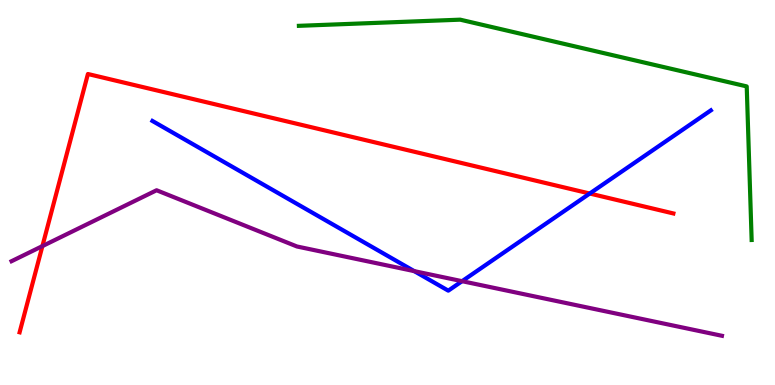[{'lines': ['blue', 'red'], 'intersections': [{'x': 7.61, 'y': 4.97}]}, {'lines': ['green', 'red'], 'intersections': []}, {'lines': ['purple', 'red'], 'intersections': [{'x': 0.547, 'y': 3.61}]}, {'lines': ['blue', 'green'], 'intersections': []}, {'lines': ['blue', 'purple'], 'intersections': [{'x': 5.34, 'y': 2.96}, {'x': 5.96, 'y': 2.7}]}, {'lines': ['green', 'purple'], 'intersections': []}]